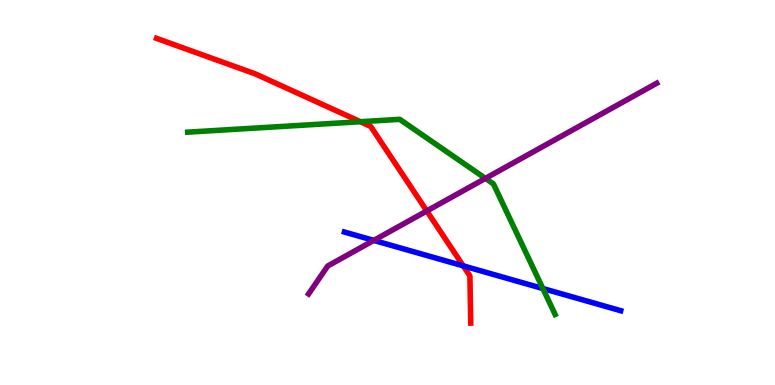[{'lines': ['blue', 'red'], 'intersections': [{'x': 5.98, 'y': 3.09}]}, {'lines': ['green', 'red'], 'intersections': [{'x': 4.65, 'y': 6.84}]}, {'lines': ['purple', 'red'], 'intersections': [{'x': 5.51, 'y': 4.52}]}, {'lines': ['blue', 'green'], 'intersections': [{'x': 7.0, 'y': 2.51}]}, {'lines': ['blue', 'purple'], 'intersections': [{'x': 4.82, 'y': 3.76}]}, {'lines': ['green', 'purple'], 'intersections': [{'x': 6.26, 'y': 5.37}]}]